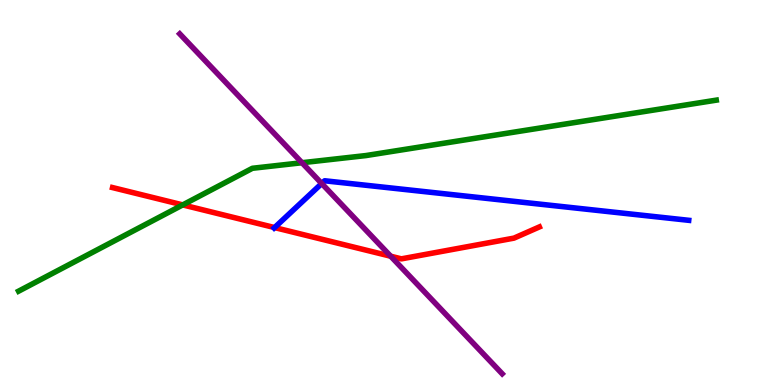[{'lines': ['blue', 'red'], 'intersections': [{'x': 3.54, 'y': 4.09}]}, {'lines': ['green', 'red'], 'intersections': [{'x': 2.36, 'y': 4.68}]}, {'lines': ['purple', 'red'], 'intersections': [{'x': 5.04, 'y': 3.34}]}, {'lines': ['blue', 'green'], 'intersections': []}, {'lines': ['blue', 'purple'], 'intersections': [{'x': 4.15, 'y': 5.23}]}, {'lines': ['green', 'purple'], 'intersections': [{'x': 3.9, 'y': 5.77}]}]